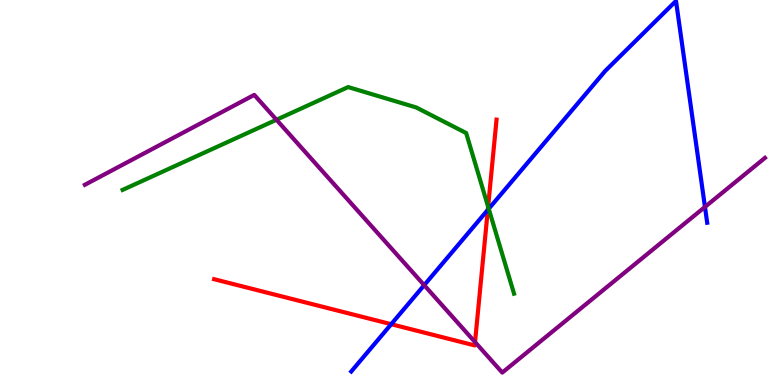[{'lines': ['blue', 'red'], 'intersections': [{'x': 5.05, 'y': 1.58}, {'x': 6.29, 'y': 4.55}]}, {'lines': ['green', 'red'], 'intersections': [{'x': 6.3, 'y': 4.63}]}, {'lines': ['purple', 'red'], 'intersections': [{'x': 6.13, 'y': 1.11}]}, {'lines': ['blue', 'green'], 'intersections': [{'x': 6.31, 'y': 4.58}]}, {'lines': ['blue', 'purple'], 'intersections': [{'x': 5.47, 'y': 2.59}, {'x': 9.1, 'y': 4.63}]}, {'lines': ['green', 'purple'], 'intersections': [{'x': 3.57, 'y': 6.89}]}]